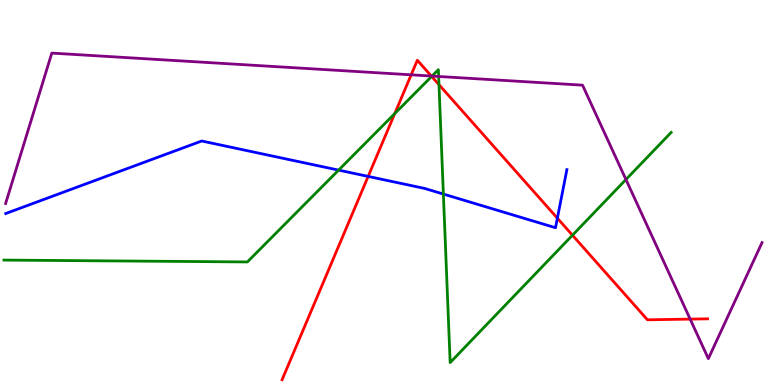[{'lines': ['blue', 'red'], 'intersections': [{'x': 4.75, 'y': 5.42}, {'x': 7.19, 'y': 4.33}]}, {'lines': ['green', 'red'], 'intersections': [{'x': 5.09, 'y': 7.05}, {'x': 5.57, 'y': 8.02}, {'x': 5.66, 'y': 7.8}, {'x': 7.39, 'y': 3.89}]}, {'lines': ['purple', 'red'], 'intersections': [{'x': 5.31, 'y': 8.06}, {'x': 5.57, 'y': 8.03}, {'x': 8.91, 'y': 1.71}]}, {'lines': ['blue', 'green'], 'intersections': [{'x': 4.37, 'y': 5.58}, {'x': 5.72, 'y': 4.96}]}, {'lines': ['blue', 'purple'], 'intersections': []}, {'lines': ['green', 'purple'], 'intersections': [{'x': 5.57, 'y': 8.02}, {'x': 5.66, 'y': 8.01}, {'x': 8.08, 'y': 5.34}]}]